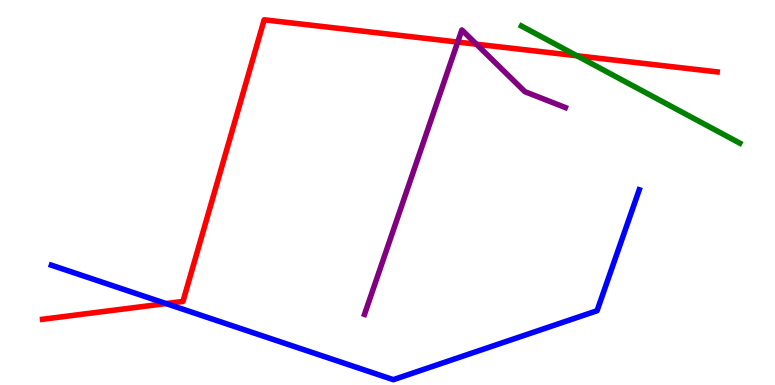[{'lines': ['blue', 'red'], 'intersections': [{'x': 2.14, 'y': 2.12}]}, {'lines': ['green', 'red'], 'intersections': [{'x': 7.44, 'y': 8.55}]}, {'lines': ['purple', 'red'], 'intersections': [{'x': 5.91, 'y': 8.91}, {'x': 6.15, 'y': 8.85}]}, {'lines': ['blue', 'green'], 'intersections': []}, {'lines': ['blue', 'purple'], 'intersections': []}, {'lines': ['green', 'purple'], 'intersections': []}]